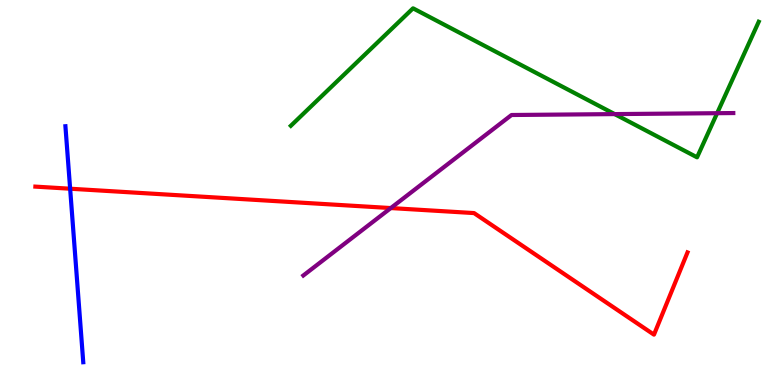[{'lines': ['blue', 'red'], 'intersections': [{'x': 0.905, 'y': 5.1}]}, {'lines': ['green', 'red'], 'intersections': []}, {'lines': ['purple', 'red'], 'intersections': [{'x': 5.04, 'y': 4.6}]}, {'lines': ['blue', 'green'], 'intersections': []}, {'lines': ['blue', 'purple'], 'intersections': []}, {'lines': ['green', 'purple'], 'intersections': [{'x': 7.93, 'y': 7.04}, {'x': 9.25, 'y': 7.06}]}]